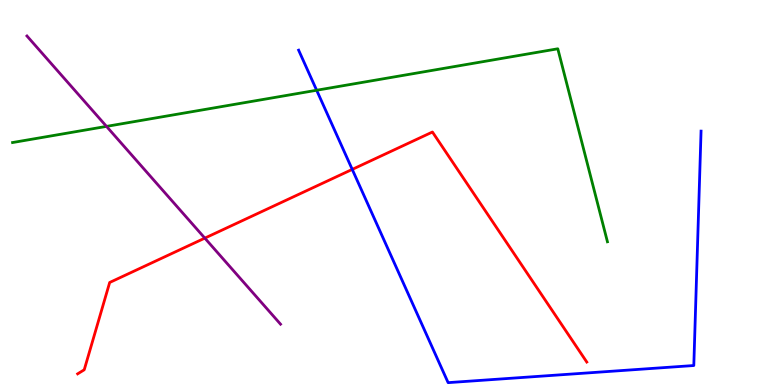[{'lines': ['blue', 'red'], 'intersections': [{'x': 4.55, 'y': 5.6}]}, {'lines': ['green', 'red'], 'intersections': []}, {'lines': ['purple', 'red'], 'intersections': [{'x': 2.64, 'y': 3.81}]}, {'lines': ['blue', 'green'], 'intersections': [{'x': 4.09, 'y': 7.66}]}, {'lines': ['blue', 'purple'], 'intersections': []}, {'lines': ['green', 'purple'], 'intersections': [{'x': 1.37, 'y': 6.72}]}]